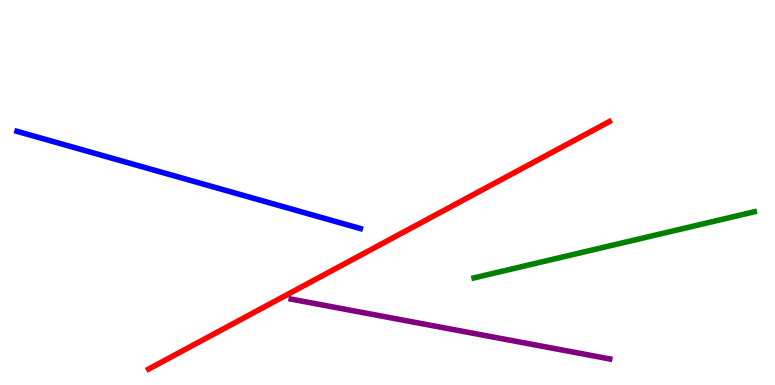[{'lines': ['blue', 'red'], 'intersections': []}, {'lines': ['green', 'red'], 'intersections': []}, {'lines': ['purple', 'red'], 'intersections': []}, {'lines': ['blue', 'green'], 'intersections': []}, {'lines': ['blue', 'purple'], 'intersections': []}, {'lines': ['green', 'purple'], 'intersections': []}]